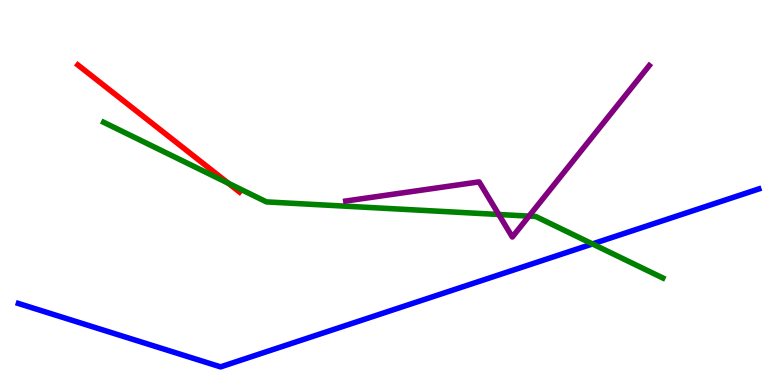[{'lines': ['blue', 'red'], 'intersections': []}, {'lines': ['green', 'red'], 'intersections': [{'x': 2.95, 'y': 5.24}]}, {'lines': ['purple', 'red'], 'intersections': []}, {'lines': ['blue', 'green'], 'intersections': [{'x': 7.64, 'y': 3.66}]}, {'lines': ['blue', 'purple'], 'intersections': []}, {'lines': ['green', 'purple'], 'intersections': [{'x': 6.44, 'y': 4.43}, {'x': 6.83, 'y': 4.39}]}]